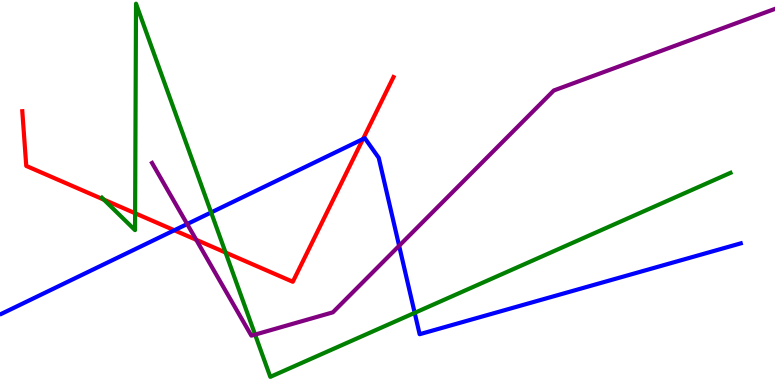[{'lines': ['blue', 'red'], 'intersections': [{'x': 2.25, 'y': 4.02}, {'x': 4.68, 'y': 6.39}]}, {'lines': ['green', 'red'], 'intersections': [{'x': 1.34, 'y': 4.81}, {'x': 1.74, 'y': 4.46}, {'x': 2.91, 'y': 3.44}]}, {'lines': ['purple', 'red'], 'intersections': [{'x': 2.53, 'y': 3.77}]}, {'lines': ['blue', 'green'], 'intersections': [{'x': 2.72, 'y': 4.48}, {'x': 5.35, 'y': 1.87}]}, {'lines': ['blue', 'purple'], 'intersections': [{'x': 2.42, 'y': 4.18}, {'x': 5.15, 'y': 3.62}]}, {'lines': ['green', 'purple'], 'intersections': [{'x': 3.29, 'y': 1.31}]}]